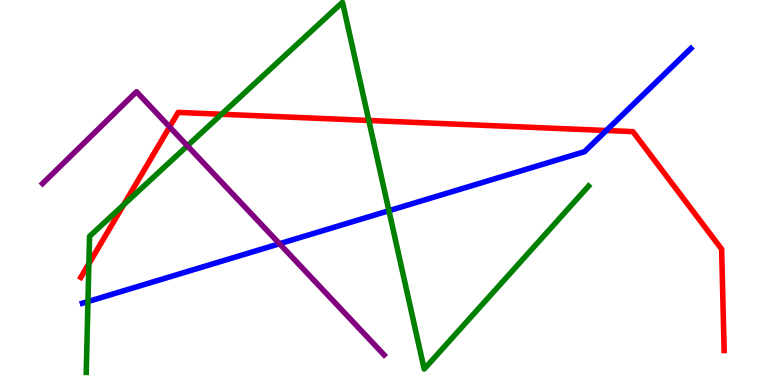[{'lines': ['blue', 'red'], 'intersections': [{'x': 7.82, 'y': 6.61}]}, {'lines': ['green', 'red'], 'intersections': [{'x': 1.15, 'y': 3.15}, {'x': 1.6, 'y': 4.68}, {'x': 2.86, 'y': 7.03}, {'x': 4.76, 'y': 6.87}]}, {'lines': ['purple', 'red'], 'intersections': [{'x': 2.19, 'y': 6.7}]}, {'lines': ['blue', 'green'], 'intersections': [{'x': 1.13, 'y': 2.17}, {'x': 5.02, 'y': 4.53}]}, {'lines': ['blue', 'purple'], 'intersections': [{'x': 3.61, 'y': 3.67}]}, {'lines': ['green', 'purple'], 'intersections': [{'x': 2.42, 'y': 6.21}]}]